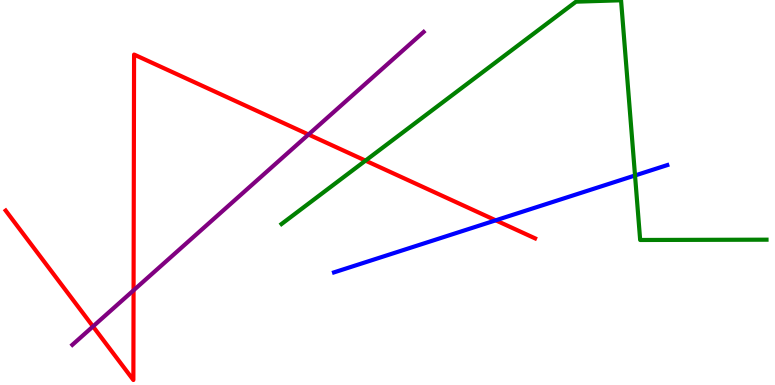[{'lines': ['blue', 'red'], 'intersections': [{'x': 6.4, 'y': 4.28}]}, {'lines': ['green', 'red'], 'intersections': [{'x': 4.72, 'y': 5.83}]}, {'lines': ['purple', 'red'], 'intersections': [{'x': 1.2, 'y': 1.52}, {'x': 1.72, 'y': 2.46}, {'x': 3.98, 'y': 6.51}]}, {'lines': ['blue', 'green'], 'intersections': [{'x': 8.19, 'y': 5.44}]}, {'lines': ['blue', 'purple'], 'intersections': []}, {'lines': ['green', 'purple'], 'intersections': []}]